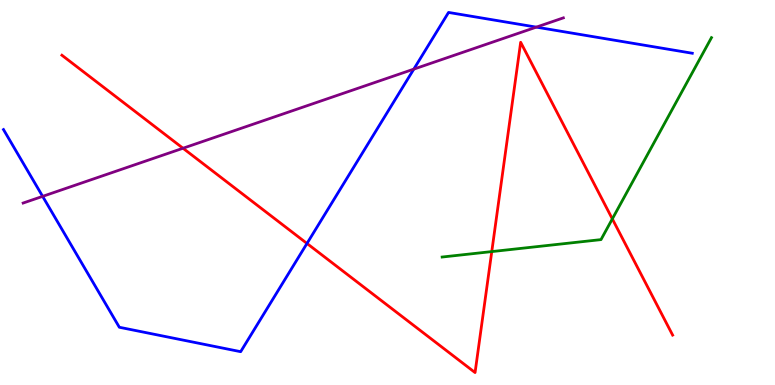[{'lines': ['blue', 'red'], 'intersections': [{'x': 3.96, 'y': 3.68}]}, {'lines': ['green', 'red'], 'intersections': [{'x': 6.35, 'y': 3.47}, {'x': 7.9, 'y': 4.31}]}, {'lines': ['purple', 'red'], 'intersections': [{'x': 2.36, 'y': 6.15}]}, {'lines': ['blue', 'green'], 'intersections': []}, {'lines': ['blue', 'purple'], 'intersections': [{'x': 0.55, 'y': 4.9}, {'x': 5.34, 'y': 8.2}, {'x': 6.92, 'y': 9.3}]}, {'lines': ['green', 'purple'], 'intersections': []}]